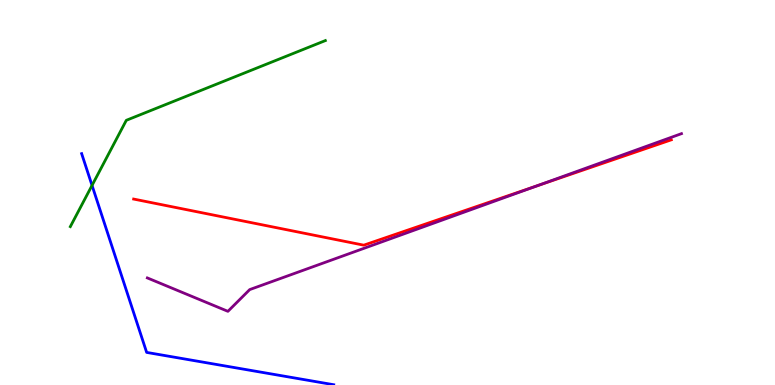[{'lines': ['blue', 'red'], 'intersections': []}, {'lines': ['green', 'red'], 'intersections': []}, {'lines': ['purple', 'red'], 'intersections': [{'x': 6.93, 'y': 5.17}]}, {'lines': ['blue', 'green'], 'intersections': [{'x': 1.19, 'y': 5.18}]}, {'lines': ['blue', 'purple'], 'intersections': []}, {'lines': ['green', 'purple'], 'intersections': []}]